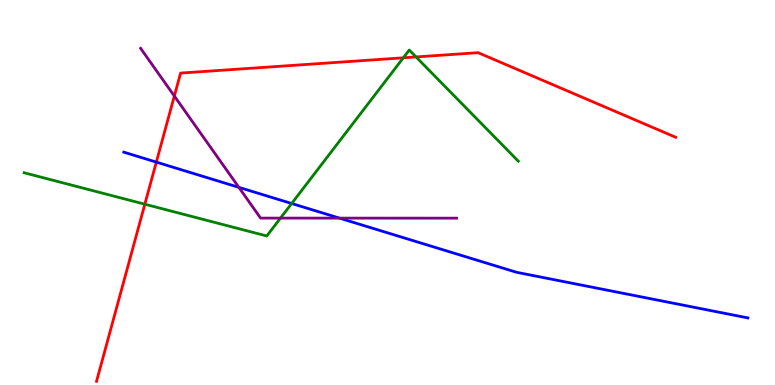[{'lines': ['blue', 'red'], 'intersections': [{'x': 2.02, 'y': 5.79}]}, {'lines': ['green', 'red'], 'intersections': [{'x': 1.87, 'y': 4.7}, {'x': 5.2, 'y': 8.5}, {'x': 5.37, 'y': 8.52}]}, {'lines': ['purple', 'red'], 'intersections': [{'x': 2.25, 'y': 7.51}]}, {'lines': ['blue', 'green'], 'intersections': [{'x': 3.76, 'y': 4.71}]}, {'lines': ['blue', 'purple'], 'intersections': [{'x': 3.08, 'y': 5.13}, {'x': 4.38, 'y': 4.33}]}, {'lines': ['green', 'purple'], 'intersections': [{'x': 3.62, 'y': 4.33}]}]